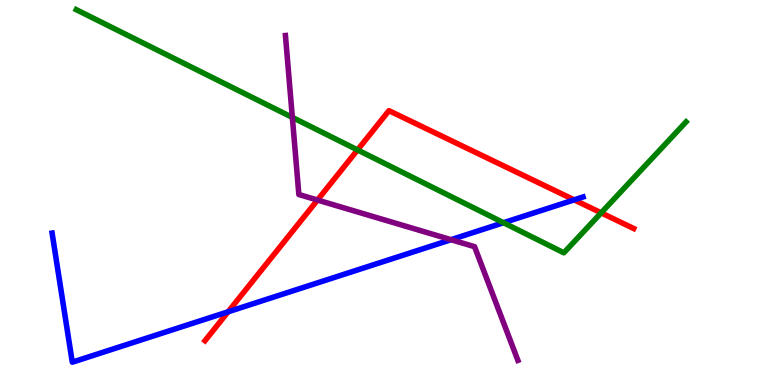[{'lines': ['blue', 'red'], 'intersections': [{'x': 2.94, 'y': 1.9}, {'x': 7.41, 'y': 4.81}]}, {'lines': ['green', 'red'], 'intersections': [{'x': 4.61, 'y': 6.11}, {'x': 7.76, 'y': 4.47}]}, {'lines': ['purple', 'red'], 'intersections': [{'x': 4.1, 'y': 4.8}]}, {'lines': ['blue', 'green'], 'intersections': [{'x': 6.5, 'y': 4.22}]}, {'lines': ['blue', 'purple'], 'intersections': [{'x': 5.82, 'y': 3.77}]}, {'lines': ['green', 'purple'], 'intersections': [{'x': 3.77, 'y': 6.95}]}]